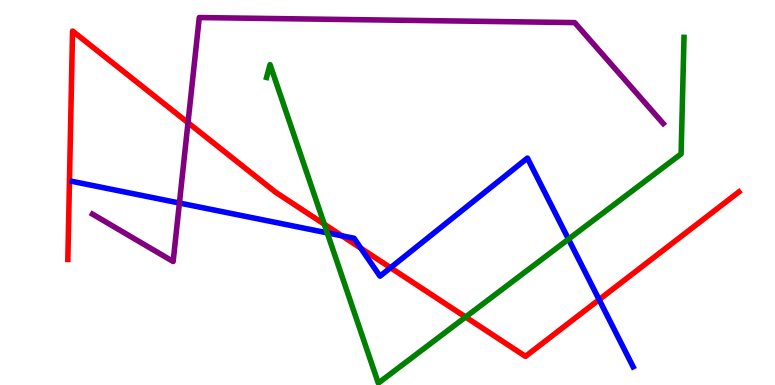[{'lines': ['blue', 'red'], 'intersections': [{'x': 4.41, 'y': 3.87}, {'x': 4.66, 'y': 3.55}, {'x': 5.04, 'y': 3.05}, {'x': 7.73, 'y': 2.22}]}, {'lines': ['green', 'red'], 'intersections': [{'x': 4.18, 'y': 4.18}, {'x': 6.01, 'y': 1.77}]}, {'lines': ['purple', 'red'], 'intersections': [{'x': 2.43, 'y': 6.81}]}, {'lines': ['blue', 'green'], 'intersections': [{'x': 4.22, 'y': 3.95}, {'x': 7.34, 'y': 3.79}]}, {'lines': ['blue', 'purple'], 'intersections': [{'x': 2.31, 'y': 4.73}]}, {'lines': ['green', 'purple'], 'intersections': []}]